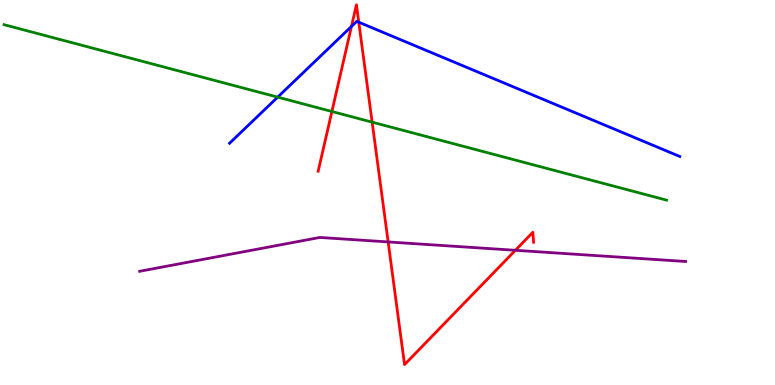[{'lines': ['blue', 'red'], 'intersections': [{'x': 4.53, 'y': 9.31}, {'x': 4.63, 'y': 9.42}]}, {'lines': ['green', 'red'], 'intersections': [{'x': 4.28, 'y': 7.1}, {'x': 4.8, 'y': 6.83}]}, {'lines': ['purple', 'red'], 'intersections': [{'x': 5.01, 'y': 3.72}, {'x': 6.65, 'y': 3.5}]}, {'lines': ['blue', 'green'], 'intersections': [{'x': 3.58, 'y': 7.48}]}, {'lines': ['blue', 'purple'], 'intersections': []}, {'lines': ['green', 'purple'], 'intersections': []}]